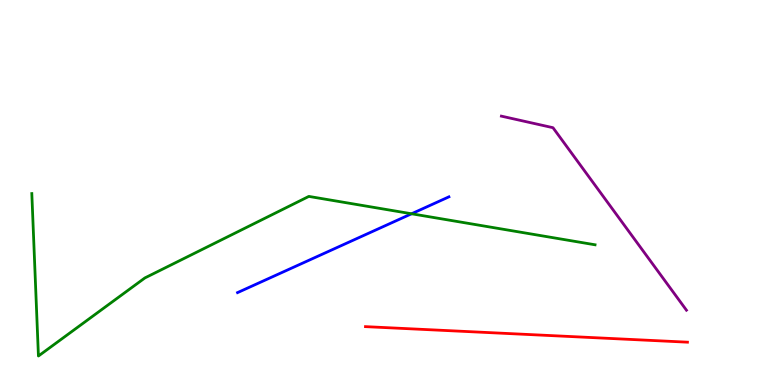[{'lines': ['blue', 'red'], 'intersections': []}, {'lines': ['green', 'red'], 'intersections': []}, {'lines': ['purple', 'red'], 'intersections': []}, {'lines': ['blue', 'green'], 'intersections': [{'x': 5.31, 'y': 4.45}]}, {'lines': ['blue', 'purple'], 'intersections': []}, {'lines': ['green', 'purple'], 'intersections': []}]